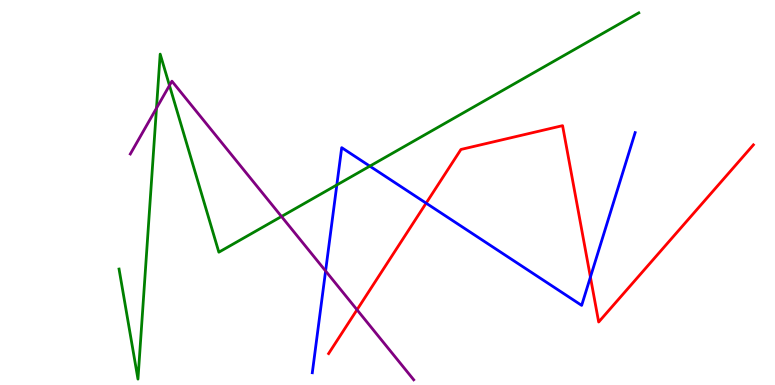[{'lines': ['blue', 'red'], 'intersections': [{'x': 5.5, 'y': 4.72}, {'x': 7.62, 'y': 2.8}]}, {'lines': ['green', 'red'], 'intersections': []}, {'lines': ['purple', 'red'], 'intersections': [{'x': 4.61, 'y': 1.95}]}, {'lines': ['blue', 'green'], 'intersections': [{'x': 4.35, 'y': 5.2}, {'x': 4.77, 'y': 5.68}]}, {'lines': ['blue', 'purple'], 'intersections': [{'x': 4.2, 'y': 2.96}]}, {'lines': ['green', 'purple'], 'intersections': [{'x': 2.02, 'y': 7.19}, {'x': 2.19, 'y': 7.78}, {'x': 3.63, 'y': 4.38}]}]